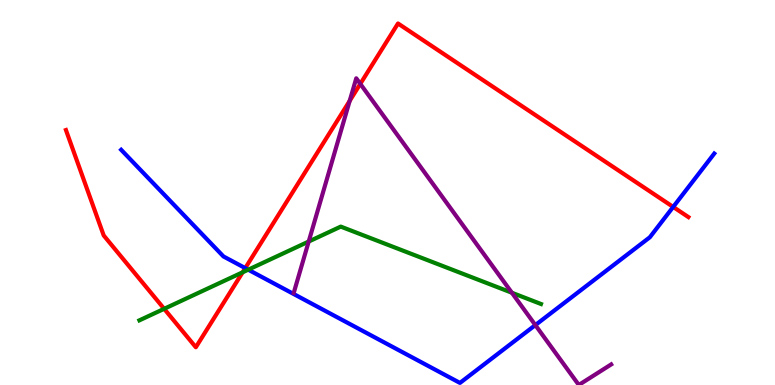[{'lines': ['blue', 'red'], 'intersections': [{'x': 3.16, 'y': 3.04}, {'x': 8.69, 'y': 4.63}]}, {'lines': ['green', 'red'], 'intersections': [{'x': 2.12, 'y': 1.98}, {'x': 3.13, 'y': 2.93}]}, {'lines': ['purple', 'red'], 'intersections': [{'x': 4.51, 'y': 7.38}, {'x': 4.65, 'y': 7.82}]}, {'lines': ['blue', 'green'], 'intersections': [{'x': 3.2, 'y': 3.0}]}, {'lines': ['blue', 'purple'], 'intersections': [{'x': 6.91, 'y': 1.56}]}, {'lines': ['green', 'purple'], 'intersections': [{'x': 3.98, 'y': 3.73}, {'x': 6.6, 'y': 2.4}]}]